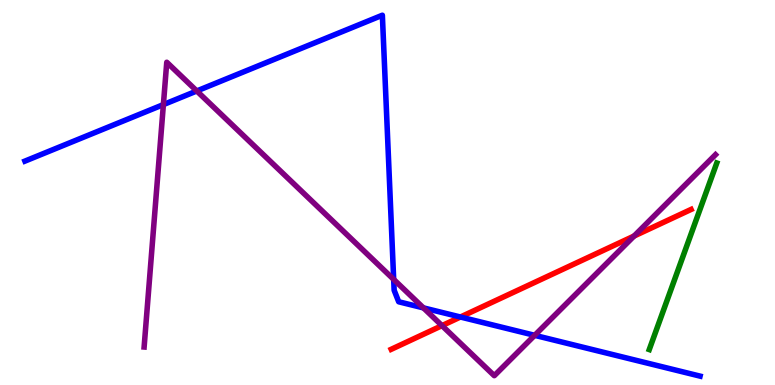[{'lines': ['blue', 'red'], 'intersections': [{'x': 5.94, 'y': 1.77}]}, {'lines': ['green', 'red'], 'intersections': []}, {'lines': ['purple', 'red'], 'intersections': [{'x': 5.7, 'y': 1.54}, {'x': 8.18, 'y': 3.87}]}, {'lines': ['blue', 'green'], 'intersections': []}, {'lines': ['blue', 'purple'], 'intersections': [{'x': 2.11, 'y': 7.28}, {'x': 2.54, 'y': 7.64}, {'x': 5.08, 'y': 2.74}, {'x': 5.46, 'y': 2.0}, {'x': 6.9, 'y': 1.29}]}, {'lines': ['green', 'purple'], 'intersections': []}]